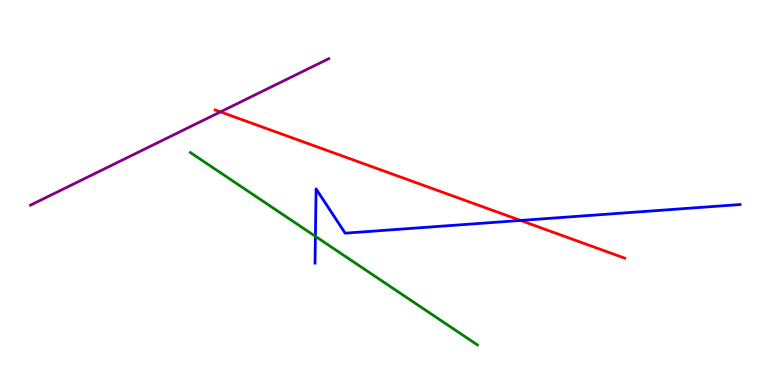[{'lines': ['blue', 'red'], 'intersections': [{'x': 6.72, 'y': 4.27}]}, {'lines': ['green', 'red'], 'intersections': []}, {'lines': ['purple', 'red'], 'intersections': [{'x': 2.84, 'y': 7.09}]}, {'lines': ['blue', 'green'], 'intersections': [{'x': 4.07, 'y': 3.86}]}, {'lines': ['blue', 'purple'], 'intersections': []}, {'lines': ['green', 'purple'], 'intersections': []}]